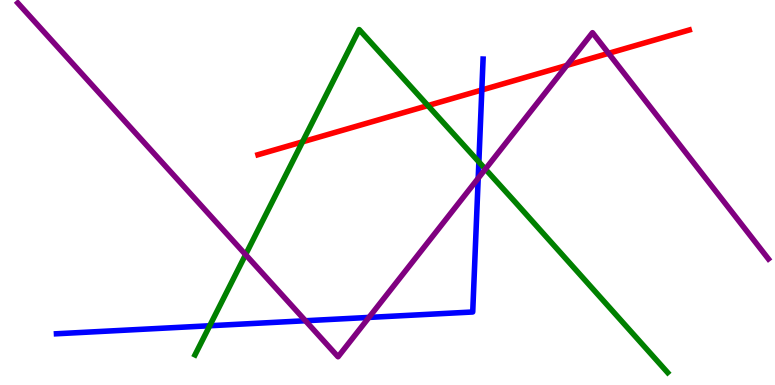[{'lines': ['blue', 'red'], 'intersections': [{'x': 6.22, 'y': 7.66}]}, {'lines': ['green', 'red'], 'intersections': [{'x': 3.9, 'y': 6.32}, {'x': 5.52, 'y': 7.26}]}, {'lines': ['purple', 'red'], 'intersections': [{'x': 7.31, 'y': 8.3}, {'x': 7.85, 'y': 8.61}]}, {'lines': ['blue', 'green'], 'intersections': [{'x': 2.71, 'y': 1.54}, {'x': 6.18, 'y': 5.79}]}, {'lines': ['blue', 'purple'], 'intersections': [{'x': 3.94, 'y': 1.67}, {'x': 4.76, 'y': 1.76}, {'x': 6.17, 'y': 5.37}]}, {'lines': ['green', 'purple'], 'intersections': [{'x': 3.17, 'y': 3.39}, {'x': 6.26, 'y': 5.61}]}]